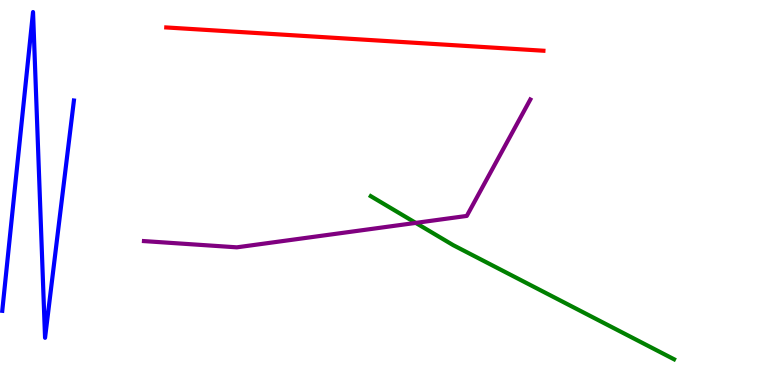[{'lines': ['blue', 'red'], 'intersections': []}, {'lines': ['green', 'red'], 'intersections': []}, {'lines': ['purple', 'red'], 'intersections': []}, {'lines': ['blue', 'green'], 'intersections': []}, {'lines': ['blue', 'purple'], 'intersections': []}, {'lines': ['green', 'purple'], 'intersections': [{'x': 5.36, 'y': 4.21}]}]